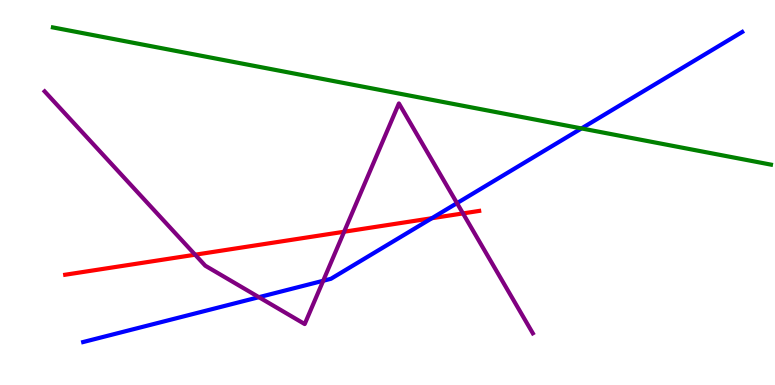[{'lines': ['blue', 'red'], 'intersections': [{'x': 5.57, 'y': 4.33}]}, {'lines': ['green', 'red'], 'intersections': []}, {'lines': ['purple', 'red'], 'intersections': [{'x': 2.52, 'y': 3.38}, {'x': 4.44, 'y': 3.98}, {'x': 5.97, 'y': 4.46}]}, {'lines': ['blue', 'green'], 'intersections': [{'x': 7.5, 'y': 6.66}]}, {'lines': ['blue', 'purple'], 'intersections': [{'x': 3.34, 'y': 2.28}, {'x': 4.17, 'y': 2.71}, {'x': 5.9, 'y': 4.72}]}, {'lines': ['green', 'purple'], 'intersections': []}]